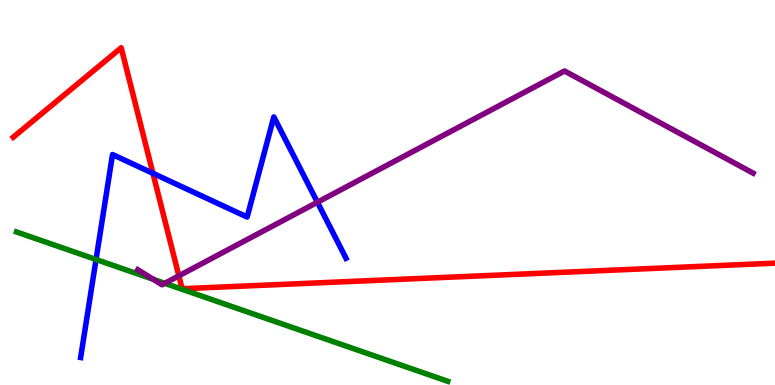[{'lines': ['blue', 'red'], 'intersections': [{'x': 1.97, 'y': 5.5}]}, {'lines': ['green', 'red'], 'intersections': []}, {'lines': ['purple', 'red'], 'intersections': [{'x': 2.31, 'y': 2.84}]}, {'lines': ['blue', 'green'], 'intersections': [{'x': 1.24, 'y': 3.26}]}, {'lines': ['blue', 'purple'], 'intersections': [{'x': 4.1, 'y': 4.75}]}, {'lines': ['green', 'purple'], 'intersections': [{'x': 1.98, 'y': 2.75}, {'x': 2.13, 'y': 2.64}]}]